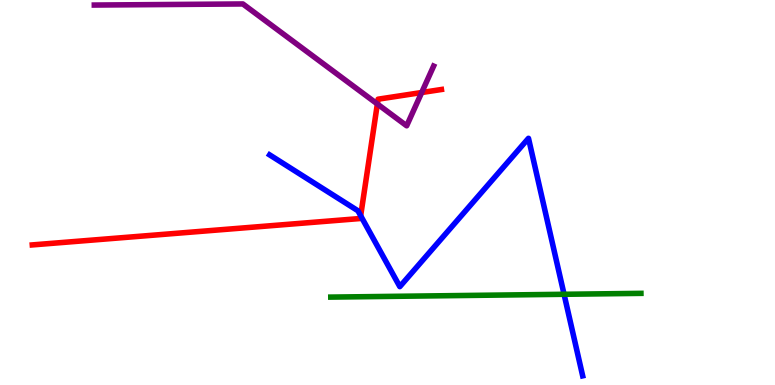[{'lines': ['blue', 'red'], 'intersections': [{'x': 4.65, 'y': 4.4}]}, {'lines': ['green', 'red'], 'intersections': []}, {'lines': ['purple', 'red'], 'intersections': [{'x': 4.87, 'y': 7.3}, {'x': 5.44, 'y': 7.6}]}, {'lines': ['blue', 'green'], 'intersections': [{'x': 7.28, 'y': 2.36}]}, {'lines': ['blue', 'purple'], 'intersections': []}, {'lines': ['green', 'purple'], 'intersections': []}]